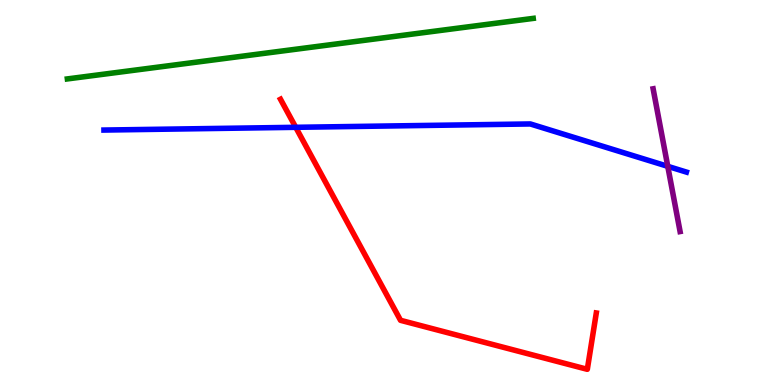[{'lines': ['blue', 'red'], 'intersections': [{'x': 3.82, 'y': 6.69}]}, {'lines': ['green', 'red'], 'intersections': []}, {'lines': ['purple', 'red'], 'intersections': []}, {'lines': ['blue', 'green'], 'intersections': []}, {'lines': ['blue', 'purple'], 'intersections': [{'x': 8.62, 'y': 5.68}]}, {'lines': ['green', 'purple'], 'intersections': []}]